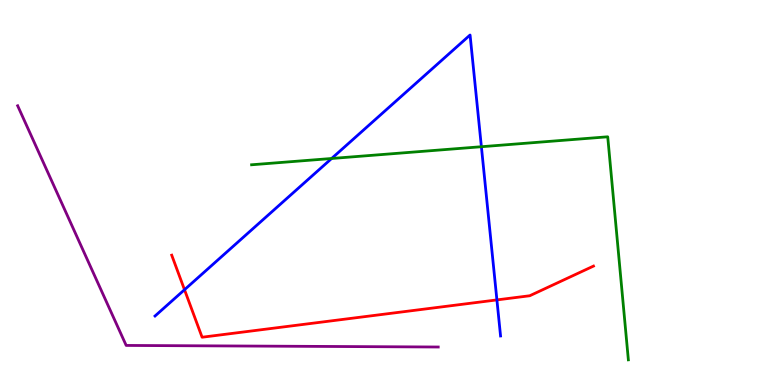[{'lines': ['blue', 'red'], 'intersections': [{'x': 2.38, 'y': 2.47}, {'x': 6.41, 'y': 2.21}]}, {'lines': ['green', 'red'], 'intersections': []}, {'lines': ['purple', 'red'], 'intersections': []}, {'lines': ['blue', 'green'], 'intersections': [{'x': 4.28, 'y': 5.88}, {'x': 6.21, 'y': 6.19}]}, {'lines': ['blue', 'purple'], 'intersections': []}, {'lines': ['green', 'purple'], 'intersections': []}]